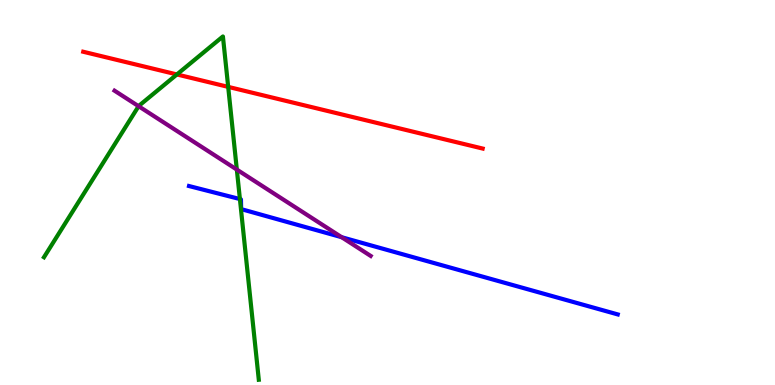[{'lines': ['blue', 'red'], 'intersections': []}, {'lines': ['green', 'red'], 'intersections': [{'x': 2.28, 'y': 8.07}, {'x': 2.94, 'y': 7.74}]}, {'lines': ['purple', 'red'], 'intersections': []}, {'lines': ['blue', 'green'], 'intersections': [{'x': 3.1, 'y': 4.83}]}, {'lines': ['blue', 'purple'], 'intersections': [{'x': 4.41, 'y': 3.84}]}, {'lines': ['green', 'purple'], 'intersections': [{'x': 1.79, 'y': 7.24}, {'x': 3.06, 'y': 5.6}]}]